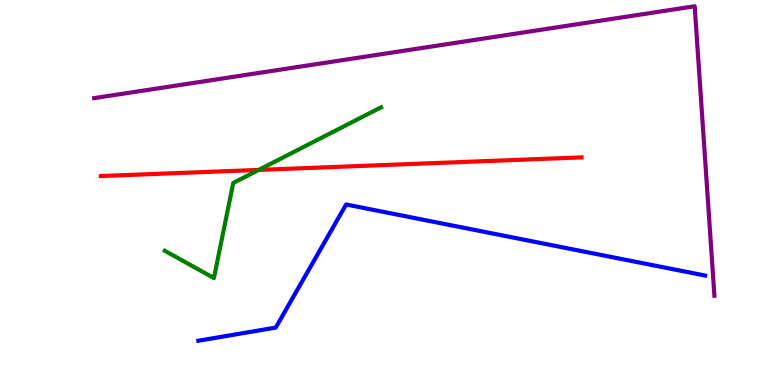[{'lines': ['blue', 'red'], 'intersections': []}, {'lines': ['green', 'red'], 'intersections': [{'x': 3.34, 'y': 5.59}]}, {'lines': ['purple', 'red'], 'intersections': []}, {'lines': ['blue', 'green'], 'intersections': []}, {'lines': ['blue', 'purple'], 'intersections': []}, {'lines': ['green', 'purple'], 'intersections': []}]